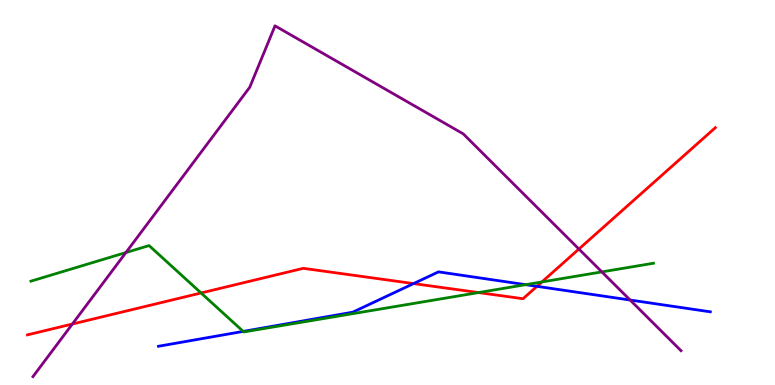[{'lines': ['blue', 'red'], 'intersections': [{'x': 5.34, 'y': 2.63}, {'x': 6.93, 'y': 2.56}]}, {'lines': ['green', 'red'], 'intersections': [{'x': 2.59, 'y': 2.39}, {'x': 6.17, 'y': 2.4}, {'x': 6.99, 'y': 2.68}]}, {'lines': ['purple', 'red'], 'intersections': [{'x': 0.934, 'y': 1.58}, {'x': 7.47, 'y': 3.53}]}, {'lines': ['blue', 'green'], 'intersections': [{'x': 3.14, 'y': 1.39}, {'x': 6.78, 'y': 2.61}]}, {'lines': ['blue', 'purple'], 'intersections': [{'x': 8.13, 'y': 2.21}]}, {'lines': ['green', 'purple'], 'intersections': [{'x': 1.62, 'y': 3.44}, {'x': 7.77, 'y': 2.94}]}]